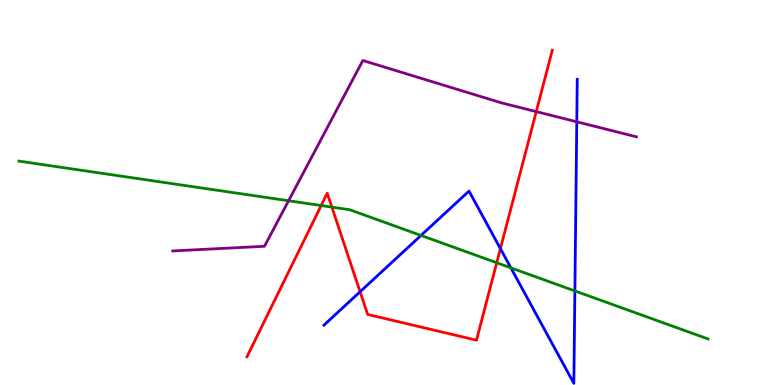[{'lines': ['blue', 'red'], 'intersections': [{'x': 4.65, 'y': 2.42}, {'x': 6.46, 'y': 3.54}]}, {'lines': ['green', 'red'], 'intersections': [{'x': 4.14, 'y': 4.66}, {'x': 4.28, 'y': 4.62}, {'x': 6.41, 'y': 3.18}]}, {'lines': ['purple', 'red'], 'intersections': [{'x': 6.92, 'y': 7.1}]}, {'lines': ['blue', 'green'], 'intersections': [{'x': 5.43, 'y': 3.88}, {'x': 6.59, 'y': 3.04}, {'x': 7.42, 'y': 2.44}]}, {'lines': ['blue', 'purple'], 'intersections': [{'x': 7.44, 'y': 6.84}]}, {'lines': ['green', 'purple'], 'intersections': [{'x': 3.72, 'y': 4.79}]}]